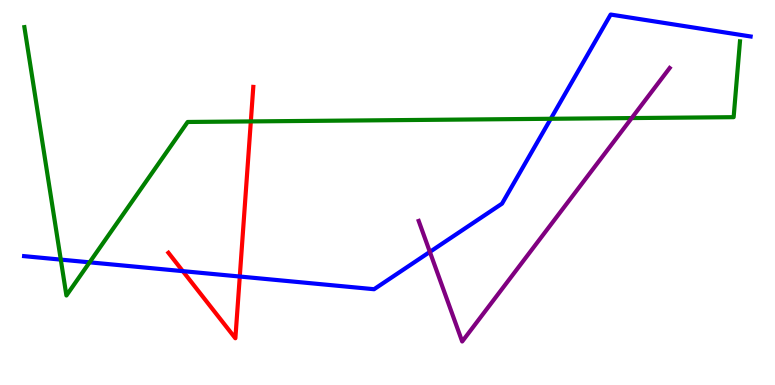[{'lines': ['blue', 'red'], 'intersections': [{'x': 2.36, 'y': 2.96}, {'x': 3.09, 'y': 2.82}]}, {'lines': ['green', 'red'], 'intersections': [{'x': 3.24, 'y': 6.85}]}, {'lines': ['purple', 'red'], 'intersections': []}, {'lines': ['blue', 'green'], 'intersections': [{'x': 0.784, 'y': 3.26}, {'x': 1.16, 'y': 3.19}, {'x': 7.11, 'y': 6.91}]}, {'lines': ['blue', 'purple'], 'intersections': [{'x': 5.55, 'y': 3.46}]}, {'lines': ['green', 'purple'], 'intersections': [{'x': 8.15, 'y': 6.93}]}]